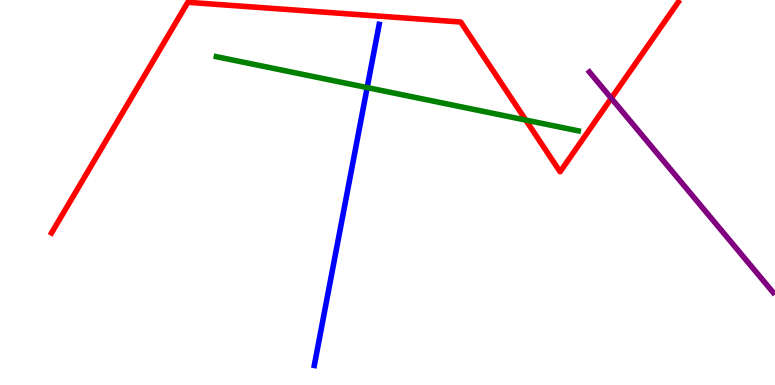[{'lines': ['blue', 'red'], 'intersections': []}, {'lines': ['green', 'red'], 'intersections': [{'x': 6.78, 'y': 6.88}]}, {'lines': ['purple', 'red'], 'intersections': [{'x': 7.89, 'y': 7.45}]}, {'lines': ['blue', 'green'], 'intersections': [{'x': 4.74, 'y': 7.73}]}, {'lines': ['blue', 'purple'], 'intersections': []}, {'lines': ['green', 'purple'], 'intersections': []}]